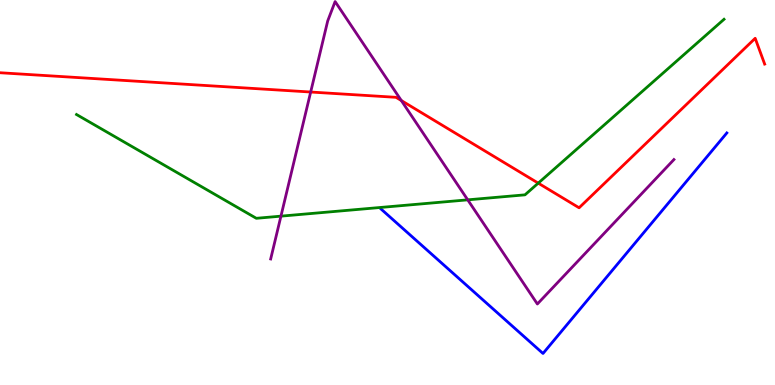[{'lines': ['blue', 'red'], 'intersections': []}, {'lines': ['green', 'red'], 'intersections': [{'x': 6.95, 'y': 5.24}]}, {'lines': ['purple', 'red'], 'intersections': [{'x': 4.01, 'y': 7.61}, {'x': 5.18, 'y': 7.39}]}, {'lines': ['blue', 'green'], 'intersections': []}, {'lines': ['blue', 'purple'], 'intersections': []}, {'lines': ['green', 'purple'], 'intersections': [{'x': 3.63, 'y': 4.39}, {'x': 6.04, 'y': 4.81}]}]